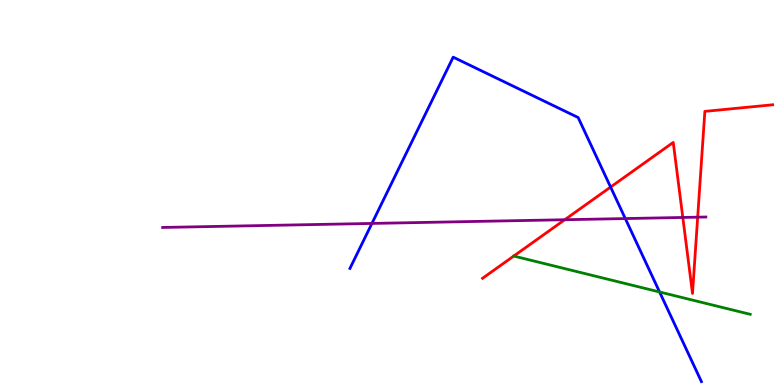[{'lines': ['blue', 'red'], 'intersections': [{'x': 7.88, 'y': 5.14}]}, {'lines': ['green', 'red'], 'intersections': []}, {'lines': ['purple', 'red'], 'intersections': [{'x': 7.29, 'y': 4.29}, {'x': 8.81, 'y': 4.35}, {'x': 9.0, 'y': 4.36}]}, {'lines': ['blue', 'green'], 'intersections': [{'x': 8.51, 'y': 2.42}]}, {'lines': ['blue', 'purple'], 'intersections': [{'x': 4.8, 'y': 4.2}, {'x': 8.07, 'y': 4.32}]}, {'lines': ['green', 'purple'], 'intersections': []}]